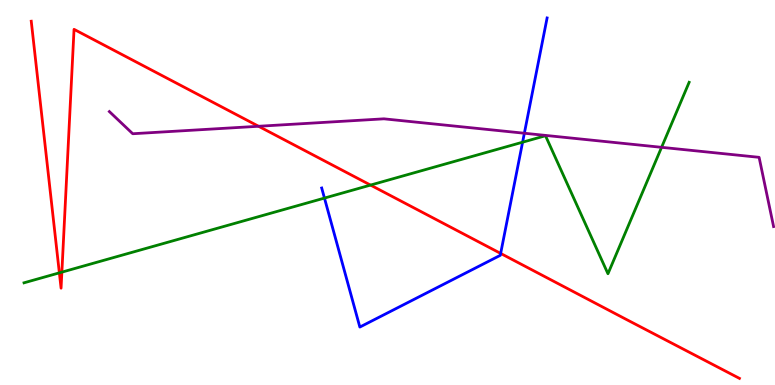[{'lines': ['blue', 'red'], 'intersections': [{'x': 6.46, 'y': 3.42}]}, {'lines': ['green', 'red'], 'intersections': [{'x': 0.766, 'y': 2.91}, {'x': 0.798, 'y': 2.93}, {'x': 4.78, 'y': 5.19}]}, {'lines': ['purple', 'red'], 'intersections': [{'x': 3.34, 'y': 6.72}]}, {'lines': ['blue', 'green'], 'intersections': [{'x': 4.19, 'y': 4.86}, {'x': 6.74, 'y': 6.31}]}, {'lines': ['blue', 'purple'], 'intersections': [{'x': 6.77, 'y': 6.54}]}, {'lines': ['green', 'purple'], 'intersections': [{'x': 8.54, 'y': 6.17}]}]